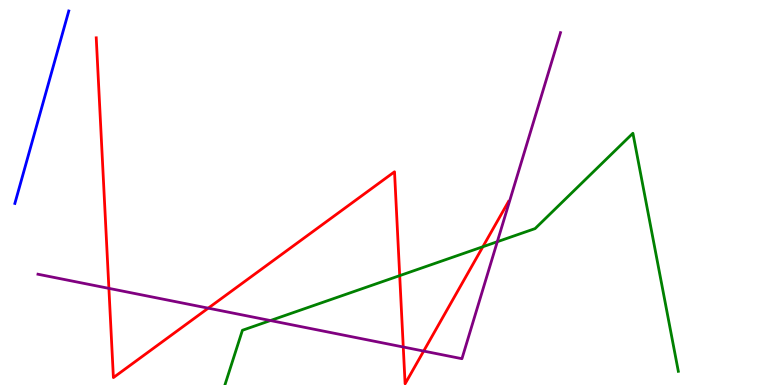[{'lines': ['blue', 'red'], 'intersections': []}, {'lines': ['green', 'red'], 'intersections': [{'x': 5.16, 'y': 2.84}, {'x': 6.23, 'y': 3.59}]}, {'lines': ['purple', 'red'], 'intersections': [{'x': 1.41, 'y': 2.51}, {'x': 2.69, 'y': 2.0}, {'x': 5.2, 'y': 0.987}, {'x': 5.47, 'y': 0.881}]}, {'lines': ['blue', 'green'], 'intersections': []}, {'lines': ['blue', 'purple'], 'intersections': []}, {'lines': ['green', 'purple'], 'intersections': [{'x': 3.49, 'y': 1.67}, {'x': 6.42, 'y': 3.72}]}]